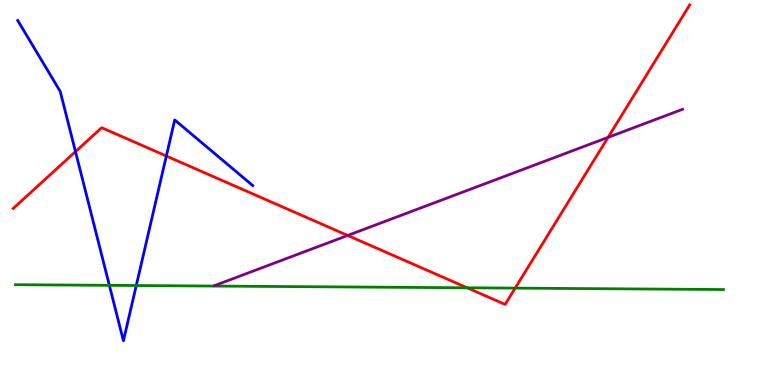[{'lines': ['blue', 'red'], 'intersections': [{'x': 0.974, 'y': 6.06}, {'x': 2.15, 'y': 5.95}]}, {'lines': ['green', 'red'], 'intersections': [{'x': 6.03, 'y': 2.52}, {'x': 6.65, 'y': 2.52}]}, {'lines': ['purple', 'red'], 'intersections': [{'x': 4.49, 'y': 3.88}, {'x': 7.85, 'y': 6.43}]}, {'lines': ['blue', 'green'], 'intersections': [{'x': 1.41, 'y': 2.59}, {'x': 1.76, 'y': 2.58}]}, {'lines': ['blue', 'purple'], 'intersections': []}, {'lines': ['green', 'purple'], 'intersections': []}]